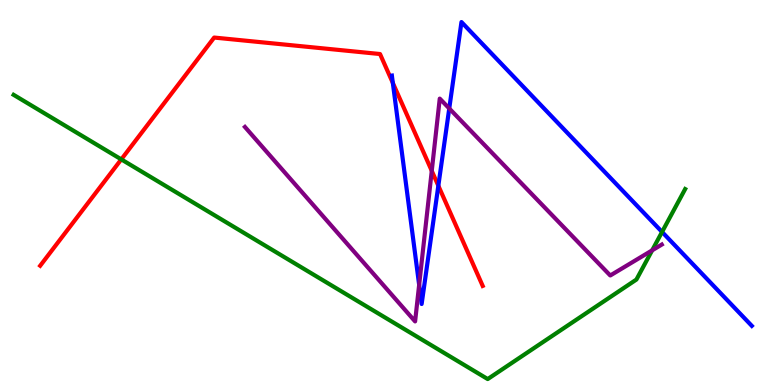[{'lines': ['blue', 'red'], 'intersections': [{'x': 5.07, 'y': 7.85}, {'x': 5.66, 'y': 5.18}]}, {'lines': ['green', 'red'], 'intersections': [{'x': 1.56, 'y': 5.86}]}, {'lines': ['purple', 'red'], 'intersections': [{'x': 5.57, 'y': 5.56}]}, {'lines': ['blue', 'green'], 'intersections': [{'x': 8.54, 'y': 3.98}]}, {'lines': ['blue', 'purple'], 'intersections': [{'x': 5.41, 'y': 2.6}, {'x': 5.8, 'y': 7.18}]}, {'lines': ['green', 'purple'], 'intersections': [{'x': 8.41, 'y': 3.5}]}]